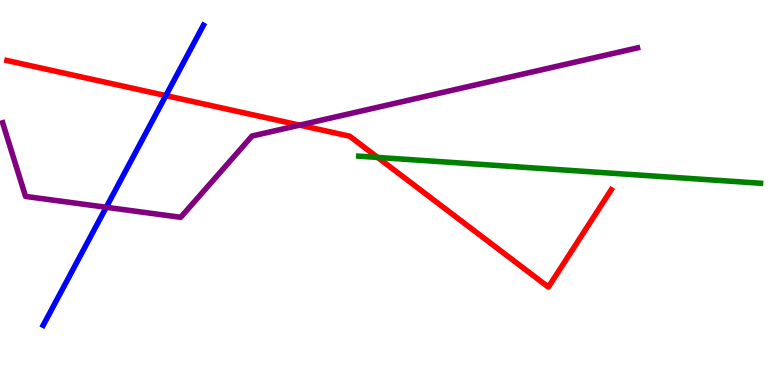[{'lines': ['blue', 'red'], 'intersections': [{'x': 2.14, 'y': 7.52}]}, {'lines': ['green', 'red'], 'intersections': [{'x': 4.87, 'y': 5.91}]}, {'lines': ['purple', 'red'], 'intersections': [{'x': 3.87, 'y': 6.75}]}, {'lines': ['blue', 'green'], 'intersections': []}, {'lines': ['blue', 'purple'], 'intersections': [{'x': 1.37, 'y': 4.62}]}, {'lines': ['green', 'purple'], 'intersections': []}]